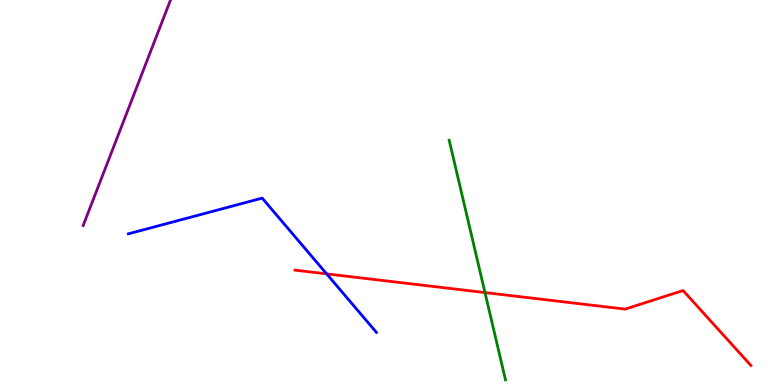[{'lines': ['blue', 'red'], 'intersections': [{'x': 4.21, 'y': 2.89}]}, {'lines': ['green', 'red'], 'intersections': [{'x': 6.26, 'y': 2.4}]}, {'lines': ['purple', 'red'], 'intersections': []}, {'lines': ['blue', 'green'], 'intersections': []}, {'lines': ['blue', 'purple'], 'intersections': []}, {'lines': ['green', 'purple'], 'intersections': []}]